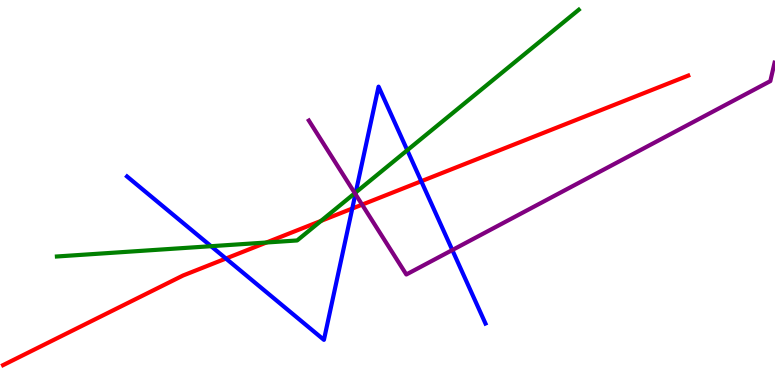[{'lines': ['blue', 'red'], 'intersections': [{'x': 2.92, 'y': 3.28}, {'x': 4.55, 'y': 4.58}, {'x': 5.44, 'y': 5.29}]}, {'lines': ['green', 'red'], 'intersections': [{'x': 3.44, 'y': 3.7}, {'x': 4.14, 'y': 4.26}]}, {'lines': ['purple', 'red'], 'intersections': [{'x': 4.67, 'y': 4.68}]}, {'lines': ['blue', 'green'], 'intersections': [{'x': 2.72, 'y': 3.61}, {'x': 4.59, 'y': 5.0}, {'x': 5.26, 'y': 6.1}]}, {'lines': ['blue', 'purple'], 'intersections': [{'x': 4.59, 'y': 4.96}, {'x': 5.84, 'y': 3.51}]}, {'lines': ['green', 'purple'], 'intersections': [{'x': 4.58, 'y': 4.98}]}]